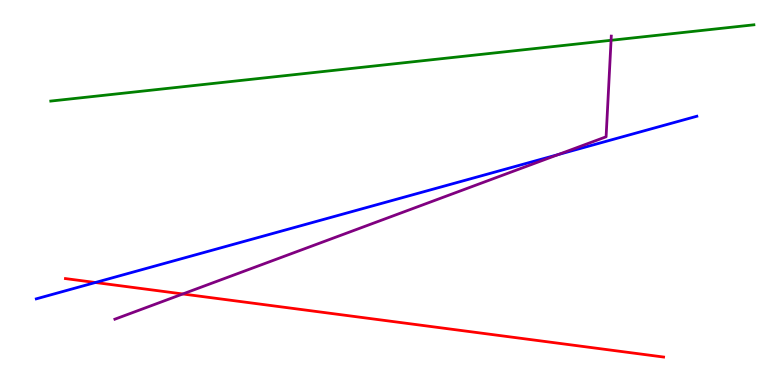[{'lines': ['blue', 'red'], 'intersections': [{'x': 1.23, 'y': 2.66}]}, {'lines': ['green', 'red'], 'intersections': []}, {'lines': ['purple', 'red'], 'intersections': [{'x': 2.36, 'y': 2.36}]}, {'lines': ['blue', 'green'], 'intersections': []}, {'lines': ['blue', 'purple'], 'intersections': [{'x': 7.2, 'y': 5.99}]}, {'lines': ['green', 'purple'], 'intersections': [{'x': 7.88, 'y': 8.95}]}]